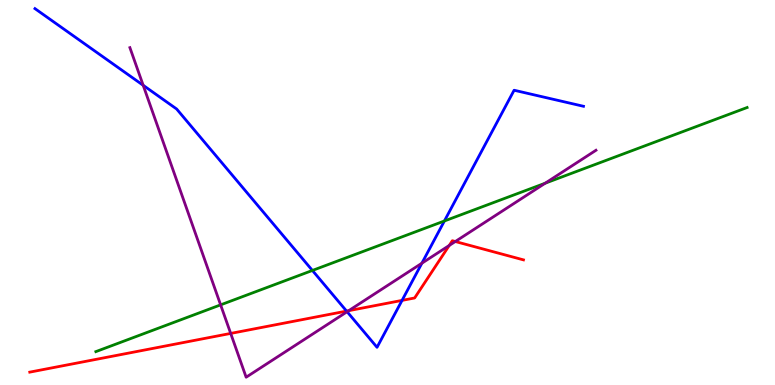[{'lines': ['blue', 'red'], 'intersections': [{'x': 4.47, 'y': 1.92}, {'x': 5.19, 'y': 2.2}]}, {'lines': ['green', 'red'], 'intersections': []}, {'lines': ['purple', 'red'], 'intersections': [{'x': 2.98, 'y': 1.34}, {'x': 4.5, 'y': 1.93}, {'x': 5.8, 'y': 3.62}, {'x': 5.87, 'y': 3.73}]}, {'lines': ['blue', 'green'], 'intersections': [{'x': 4.03, 'y': 2.98}, {'x': 5.73, 'y': 4.26}]}, {'lines': ['blue', 'purple'], 'intersections': [{'x': 1.85, 'y': 7.78}, {'x': 4.48, 'y': 1.9}, {'x': 5.44, 'y': 3.16}]}, {'lines': ['green', 'purple'], 'intersections': [{'x': 2.85, 'y': 2.08}, {'x': 7.04, 'y': 5.24}]}]